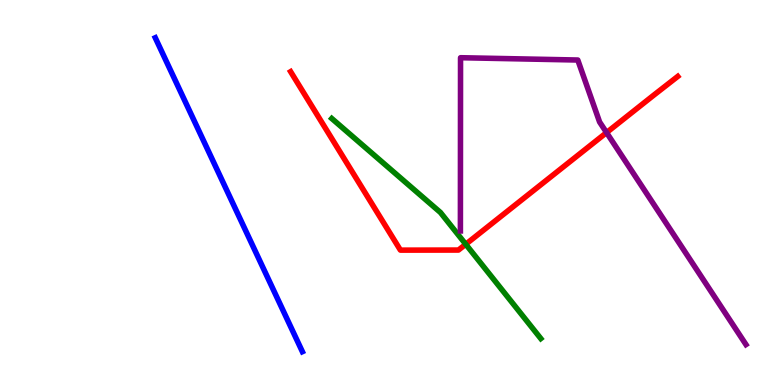[{'lines': ['blue', 'red'], 'intersections': []}, {'lines': ['green', 'red'], 'intersections': [{'x': 6.01, 'y': 3.66}]}, {'lines': ['purple', 'red'], 'intersections': [{'x': 7.83, 'y': 6.56}]}, {'lines': ['blue', 'green'], 'intersections': []}, {'lines': ['blue', 'purple'], 'intersections': []}, {'lines': ['green', 'purple'], 'intersections': []}]